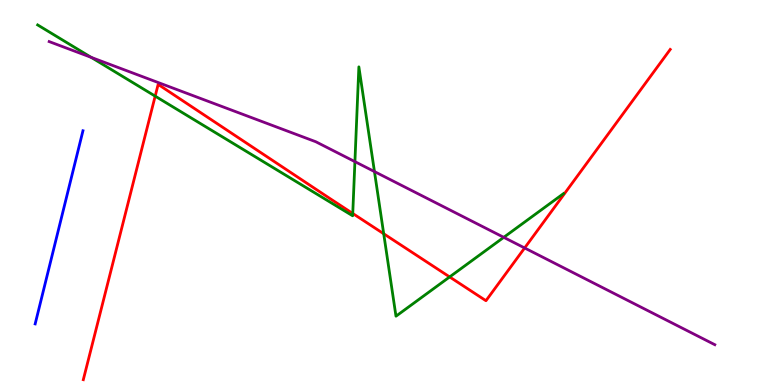[{'lines': ['blue', 'red'], 'intersections': []}, {'lines': ['green', 'red'], 'intersections': [{'x': 2.0, 'y': 7.5}, {'x': 4.55, 'y': 4.45}, {'x': 4.95, 'y': 3.93}, {'x': 5.8, 'y': 2.81}]}, {'lines': ['purple', 'red'], 'intersections': [{'x': 6.77, 'y': 3.56}]}, {'lines': ['blue', 'green'], 'intersections': []}, {'lines': ['blue', 'purple'], 'intersections': []}, {'lines': ['green', 'purple'], 'intersections': [{'x': 1.18, 'y': 8.51}, {'x': 4.58, 'y': 5.8}, {'x': 4.83, 'y': 5.54}, {'x': 6.5, 'y': 3.84}]}]